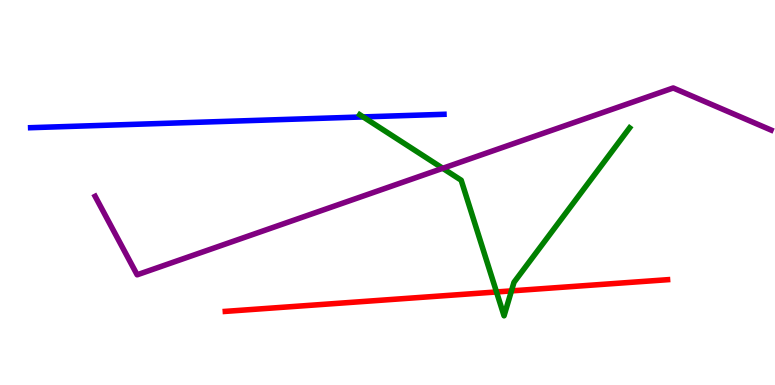[{'lines': ['blue', 'red'], 'intersections': []}, {'lines': ['green', 'red'], 'intersections': [{'x': 6.41, 'y': 2.42}, {'x': 6.6, 'y': 2.44}]}, {'lines': ['purple', 'red'], 'intersections': []}, {'lines': ['blue', 'green'], 'intersections': [{'x': 4.69, 'y': 6.96}]}, {'lines': ['blue', 'purple'], 'intersections': []}, {'lines': ['green', 'purple'], 'intersections': [{'x': 5.71, 'y': 5.63}]}]